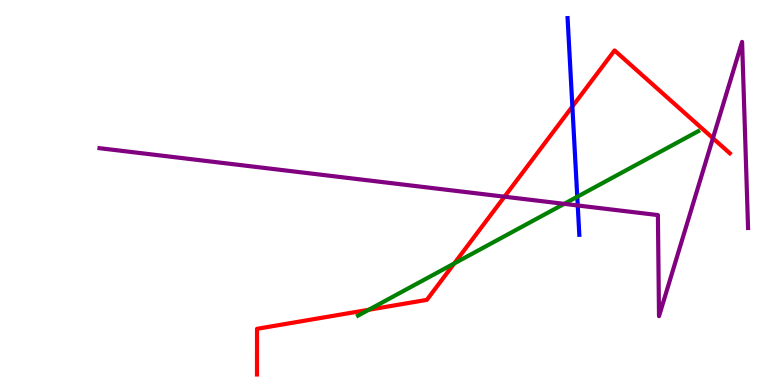[{'lines': ['blue', 'red'], 'intersections': [{'x': 7.39, 'y': 7.23}]}, {'lines': ['green', 'red'], 'intersections': [{'x': 4.76, 'y': 1.95}, {'x': 5.86, 'y': 3.16}]}, {'lines': ['purple', 'red'], 'intersections': [{'x': 6.51, 'y': 4.89}, {'x': 9.2, 'y': 6.41}]}, {'lines': ['blue', 'green'], 'intersections': [{'x': 7.45, 'y': 4.89}]}, {'lines': ['blue', 'purple'], 'intersections': [{'x': 7.45, 'y': 4.66}]}, {'lines': ['green', 'purple'], 'intersections': [{'x': 7.28, 'y': 4.71}]}]